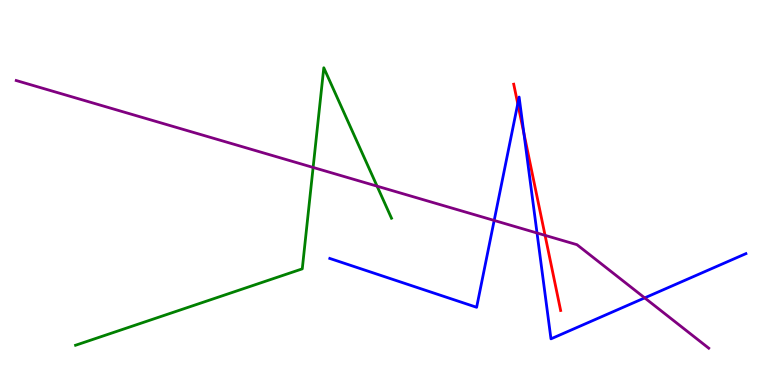[{'lines': ['blue', 'red'], 'intersections': [{'x': 6.68, 'y': 7.31}, {'x': 6.76, 'y': 6.54}]}, {'lines': ['green', 'red'], 'intersections': []}, {'lines': ['purple', 'red'], 'intersections': [{'x': 7.03, 'y': 3.89}]}, {'lines': ['blue', 'green'], 'intersections': []}, {'lines': ['blue', 'purple'], 'intersections': [{'x': 6.38, 'y': 4.27}, {'x': 6.93, 'y': 3.95}, {'x': 8.32, 'y': 2.26}]}, {'lines': ['green', 'purple'], 'intersections': [{'x': 4.04, 'y': 5.65}, {'x': 4.87, 'y': 5.16}]}]